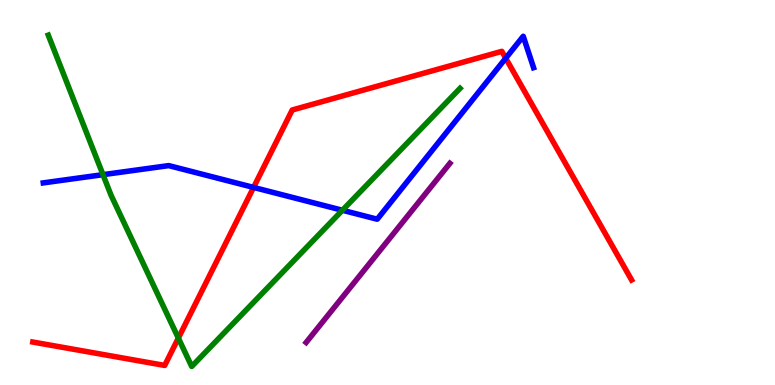[{'lines': ['blue', 'red'], 'intersections': [{'x': 3.27, 'y': 5.13}, {'x': 6.53, 'y': 8.49}]}, {'lines': ['green', 'red'], 'intersections': [{'x': 2.3, 'y': 1.22}]}, {'lines': ['purple', 'red'], 'intersections': []}, {'lines': ['blue', 'green'], 'intersections': [{'x': 1.33, 'y': 5.46}, {'x': 4.42, 'y': 4.54}]}, {'lines': ['blue', 'purple'], 'intersections': []}, {'lines': ['green', 'purple'], 'intersections': []}]